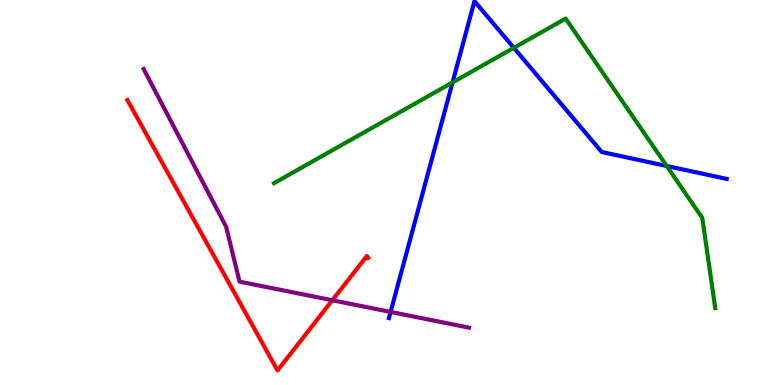[{'lines': ['blue', 'red'], 'intersections': []}, {'lines': ['green', 'red'], 'intersections': []}, {'lines': ['purple', 'red'], 'intersections': [{'x': 4.29, 'y': 2.2}]}, {'lines': ['blue', 'green'], 'intersections': [{'x': 5.84, 'y': 7.86}, {'x': 6.63, 'y': 8.76}, {'x': 8.6, 'y': 5.69}]}, {'lines': ['blue', 'purple'], 'intersections': [{'x': 5.04, 'y': 1.9}]}, {'lines': ['green', 'purple'], 'intersections': []}]